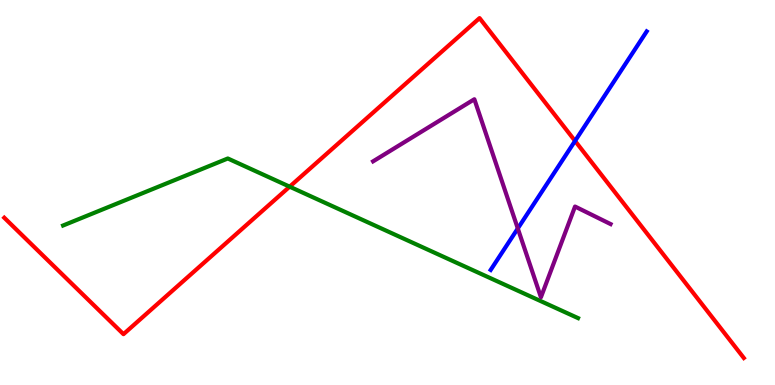[{'lines': ['blue', 'red'], 'intersections': [{'x': 7.42, 'y': 6.34}]}, {'lines': ['green', 'red'], 'intersections': [{'x': 3.74, 'y': 5.15}]}, {'lines': ['purple', 'red'], 'intersections': []}, {'lines': ['blue', 'green'], 'intersections': []}, {'lines': ['blue', 'purple'], 'intersections': [{'x': 6.68, 'y': 4.07}]}, {'lines': ['green', 'purple'], 'intersections': []}]